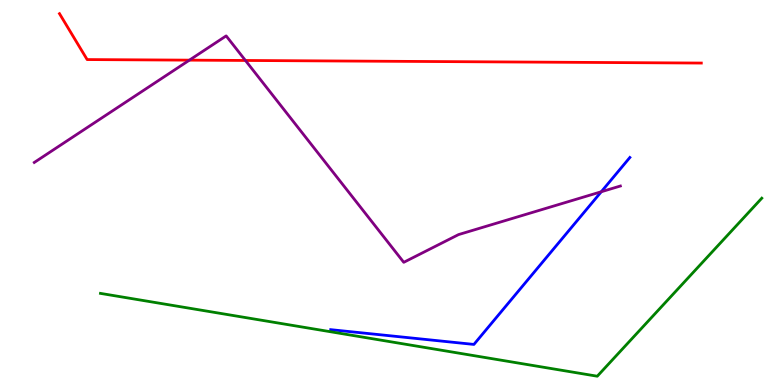[{'lines': ['blue', 'red'], 'intersections': []}, {'lines': ['green', 'red'], 'intersections': []}, {'lines': ['purple', 'red'], 'intersections': [{'x': 2.44, 'y': 8.44}, {'x': 3.17, 'y': 8.43}]}, {'lines': ['blue', 'green'], 'intersections': []}, {'lines': ['blue', 'purple'], 'intersections': [{'x': 7.76, 'y': 5.02}]}, {'lines': ['green', 'purple'], 'intersections': []}]